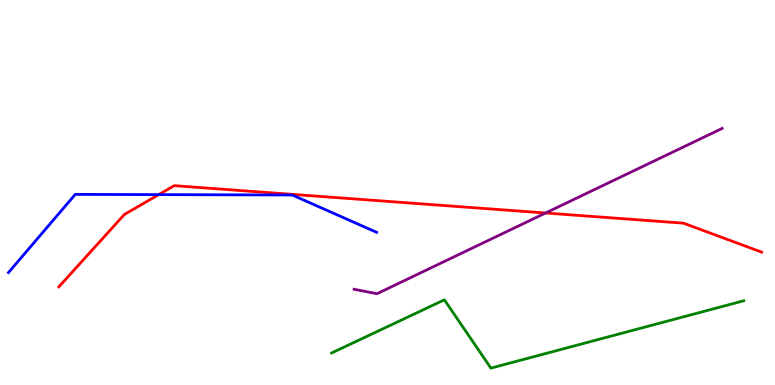[{'lines': ['blue', 'red'], 'intersections': [{'x': 2.05, 'y': 4.94}]}, {'lines': ['green', 'red'], 'intersections': []}, {'lines': ['purple', 'red'], 'intersections': [{'x': 7.04, 'y': 4.47}]}, {'lines': ['blue', 'green'], 'intersections': []}, {'lines': ['blue', 'purple'], 'intersections': []}, {'lines': ['green', 'purple'], 'intersections': []}]